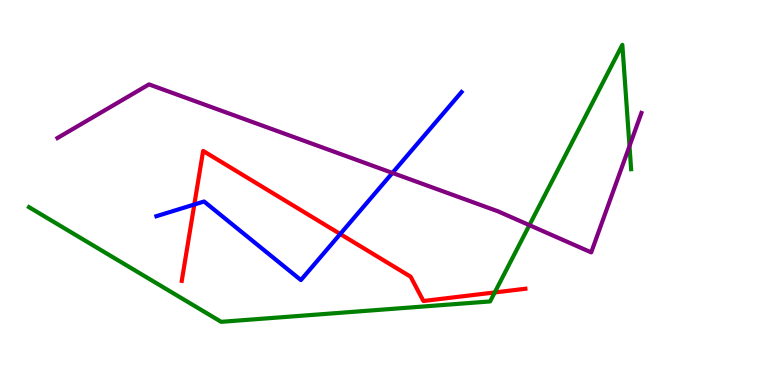[{'lines': ['blue', 'red'], 'intersections': [{'x': 2.51, 'y': 4.69}, {'x': 4.39, 'y': 3.92}]}, {'lines': ['green', 'red'], 'intersections': [{'x': 6.38, 'y': 2.4}]}, {'lines': ['purple', 'red'], 'intersections': []}, {'lines': ['blue', 'green'], 'intersections': []}, {'lines': ['blue', 'purple'], 'intersections': [{'x': 5.06, 'y': 5.51}]}, {'lines': ['green', 'purple'], 'intersections': [{'x': 6.83, 'y': 4.15}, {'x': 8.12, 'y': 6.21}]}]